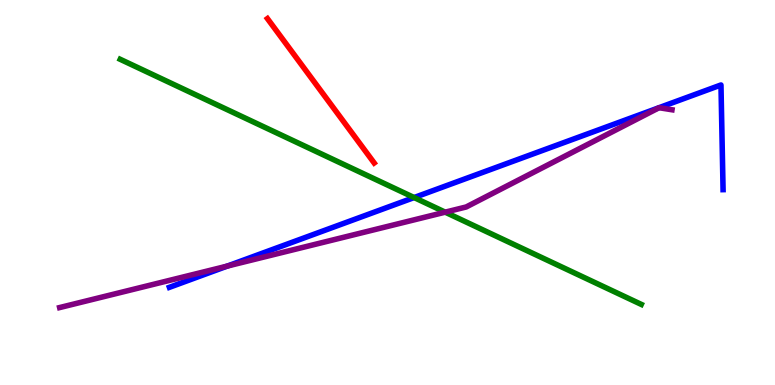[{'lines': ['blue', 'red'], 'intersections': []}, {'lines': ['green', 'red'], 'intersections': []}, {'lines': ['purple', 'red'], 'intersections': []}, {'lines': ['blue', 'green'], 'intersections': [{'x': 5.34, 'y': 4.87}]}, {'lines': ['blue', 'purple'], 'intersections': [{'x': 2.93, 'y': 3.09}]}, {'lines': ['green', 'purple'], 'intersections': [{'x': 5.74, 'y': 4.49}]}]